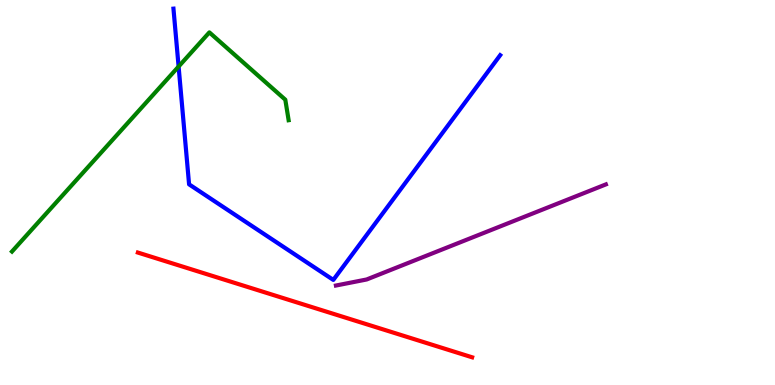[{'lines': ['blue', 'red'], 'intersections': []}, {'lines': ['green', 'red'], 'intersections': []}, {'lines': ['purple', 'red'], 'intersections': []}, {'lines': ['blue', 'green'], 'intersections': [{'x': 2.3, 'y': 8.27}]}, {'lines': ['blue', 'purple'], 'intersections': []}, {'lines': ['green', 'purple'], 'intersections': []}]